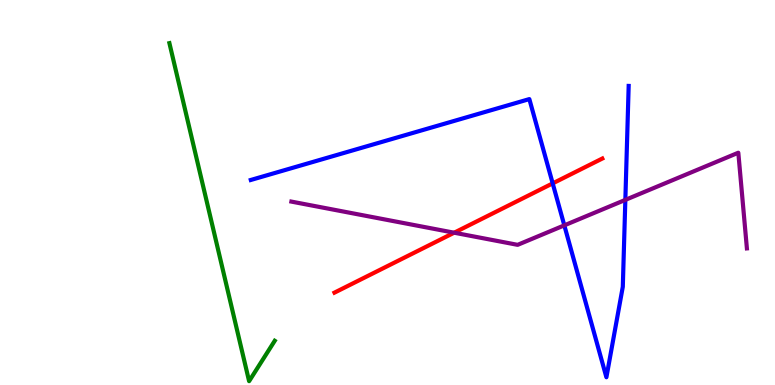[{'lines': ['blue', 'red'], 'intersections': [{'x': 7.13, 'y': 5.24}]}, {'lines': ['green', 'red'], 'intersections': []}, {'lines': ['purple', 'red'], 'intersections': [{'x': 5.86, 'y': 3.96}]}, {'lines': ['blue', 'green'], 'intersections': []}, {'lines': ['blue', 'purple'], 'intersections': [{'x': 7.28, 'y': 4.15}, {'x': 8.07, 'y': 4.81}]}, {'lines': ['green', 'purple'], 'intersections': []}]